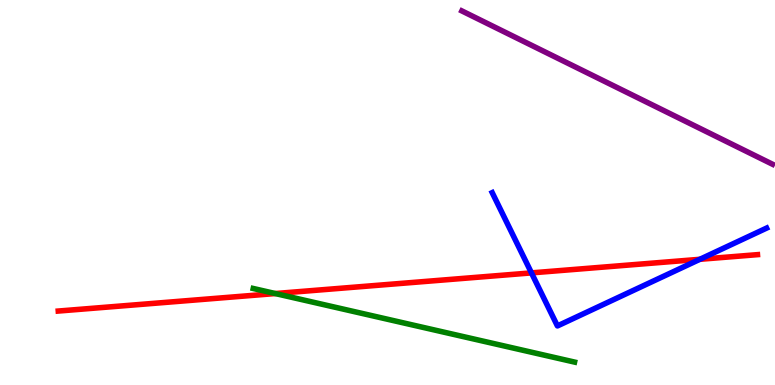[{'lines': ['blue', 'red'], 'intersections': [{'x': 6.86, 'y': 2.91}, {'x': 9.03, 'y': 3.26}]}, {'lines': ['green', 'red'], 'intersections': [{'x': 3.55, 'y': 2.38}]}, {'lines': ['purple', 'red'], 'intersections': []}, {'lines': ['blue', 'green'], 'intersections': []}, {'lines': ['blue', 'purple'], 'intersections': []}, {'lines': ['green', 'purple'], 'intersections': []}]